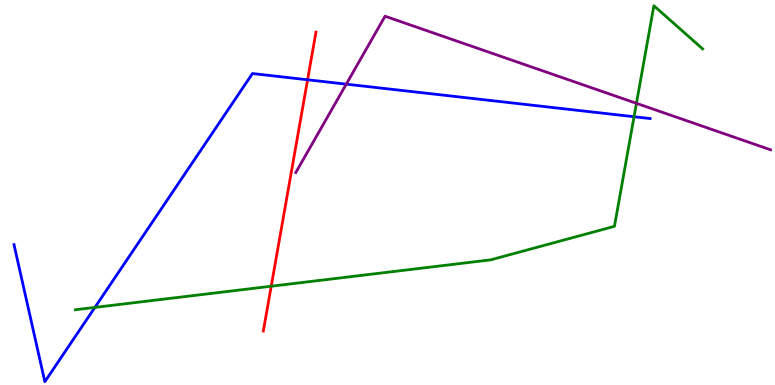[{'lines': ['blue', 'red'], 'intersections': [{'x': 3.97, 'y': 7.93}]}, {'lines': ['green', 'red'], 'intersections': [{'x': 3.5, 'y': 2.57}]}, {'lines': ['purple', 'red'], 'intersections': []}, {'lines': ['blue', 'green'], 'intersections': [{'x': 1.22, 'y': 2.02}, {'x': 8.18, 'y': 6.97}]}, {'lines': ['blue', 'purple'], 'intersections': [{'x': 4.47, 'y': 7.81}]}, {'lines': ['green', 'purple'], 'intersections': [{'x': 8.21, 'y': 7.32}]}]